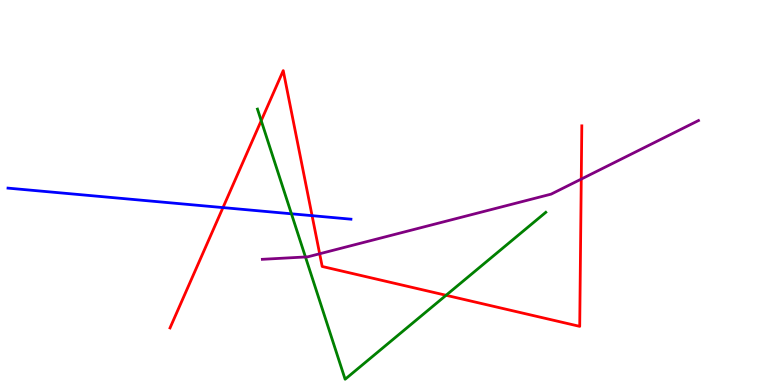[{'lines': ['blue', 'red'], 'intersections': [{'x': 2.88, 'y': 4.61}, {'x': 4.03, 'y': 4.4}]}, {'lines': ['green', 'red'], 'intersections': [{'x': 3.37, 'y': 6.87}, {'x': 5.76, 'y': 2.33}]}, {'lines': ['purple', 'red'], 'intersections': [{'x': 4.12, 'y': 3.41}, {'x': 7.5, 'y': 5.35}]}, {'lines': ['blue', 'green'], 'intersections': [{'x': 3.76, 'y': 4.45}]}, {'lines': ['blue', 'purple'], 'intersections': []}, {'lines': ['green', 'purple'], 'intersections': [{'x': 3.94, 'y': 3.33}]}]